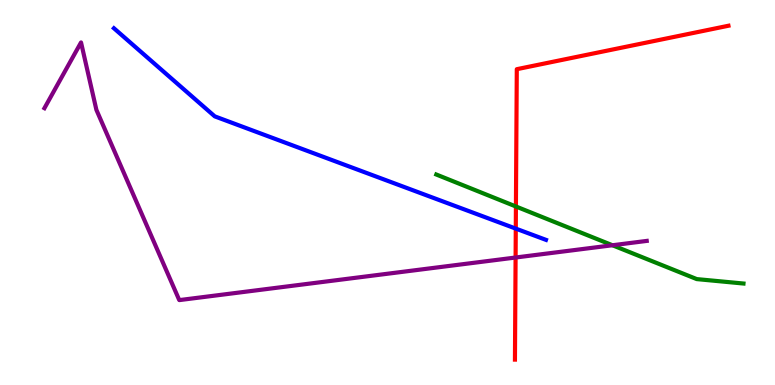[{'lines': ['blue', 'red'], 'intersections': [{'x': 6.66, 'y': 4.06}]}, {'lines': ['green', 'red'], 'intersections': [{'x': 6.66, 'y': 4.64}]}, {'lines': ['purple', 'red'], 'intersections': [{'x': 6.65, 'y': 3.31}]}, {'lines': ['blue', 'green'], 'intersections': []}, {'lines': ['blue', 'purple'], 'intersections': []}, {'lines': ['green', 'purple'], 'intersections': [{'x': 7.9, 'y': 3.63}]}]